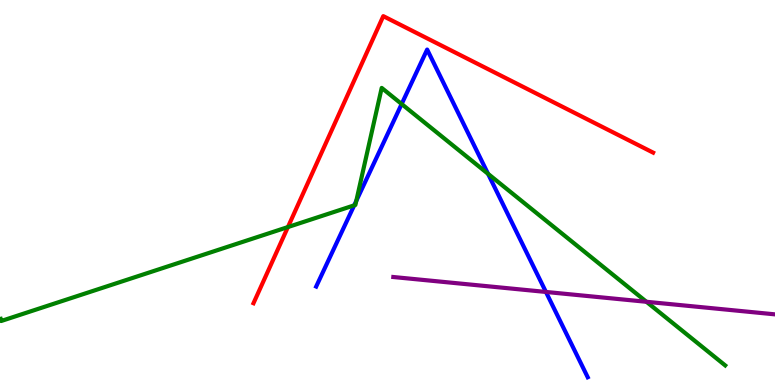[{'lines': ['blue', 'red'], 'intersections': []}, {'lines': ['green', 'red'], 'intersections': [{'x': 3.72, 'y': 4.1}]}, {'lines': ['purple', 'red'], 'intersections': []}, {'lines': ['blue', 'green'], 'intersections': [{'x': 4.57, 'y': 4.67}, {'x': 4.6, 'y': 4.78}, {'x': 5.18, 'y': 7.3}, {'x': 6.3, 'y': 5.48}]}, {'lines': ['blue', 'purple'], 'intersections': [{'x': 7.04, 'y': 2.42}]}, {'lines': ['green', 'purple'], 'intersections': [{'x': 8.34, 'y': 2.16}]}]